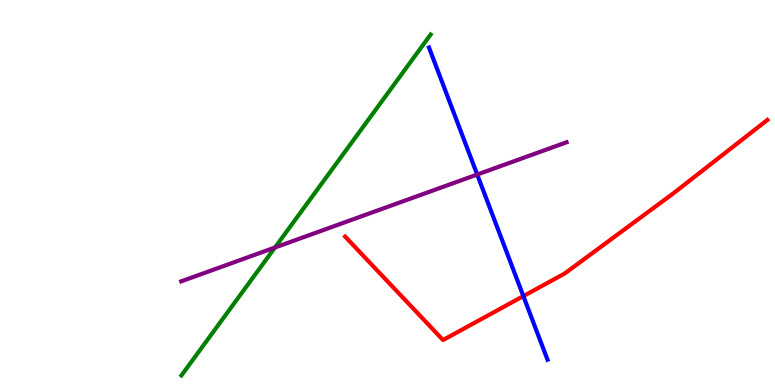[{'lines': ['blue', 'red'], 'intersections': [{'x': 6.75, 'y': 2.31}]}, {'lines': ['green', 'red'], 'intersections': []}, {'lines': ['purple', 'red'], 'intersections': []}, {'lines': ['blue', 'green'], 'intersections': []}, {'lines': ['blue', 'purple'], 'intersections': [{'x': 6.16, 'y': 5.47}]}, {'lines': ['green', 'purple'], 'intersections': [{'x': 3.55, 'y': 3.57}]}]